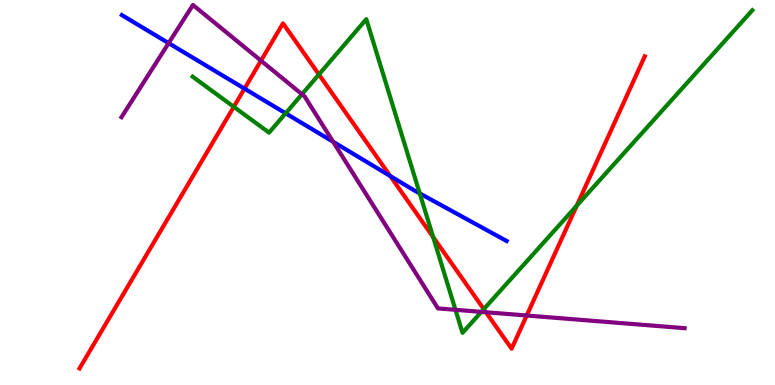[{'lines': ['blue', 'red'], 'intersections': [{'x': 3.15, 'y': 7.7}, {'x': 5.04, 'y': 5.43}]}, {'lines': ['green', 'red'], 'intersections': [{'x': 3.02, 'y': 7.23}, {'x': 4.11, 'y': 8.07}, {'x': 5.59, 'y': 3.84}, {'x': 6.24, 'y': 1.97}, {'x': 7.44, 'y': 4.66}]}, {'lines': ['purple', 'red'], 'intersections': [{'x': 3.37, 'y': 8.42}, {'x': 6.27, 'y': 1.89}, {'x': 6.8, 'y': 1.8}]}, {'lines': ['blue', 'green'], 'intersections': [{'x': 3.69, 'y': 7.06}, {'x': 5.42, 'y': 4.98}]}, {'lines': ['blue', 'purple'], 'intersections': [{'x': 2.18, 'y': 8.88}, {'x': 4.3, 'y': 6.32}]}, {'lines': ['green', 'purple'], 'intersections': [{'x': 3.9, 'y': 7.55}, {'x': 5.88, 'y': 1.95}, {'x': 6.21, 'y': 1.9}]}]